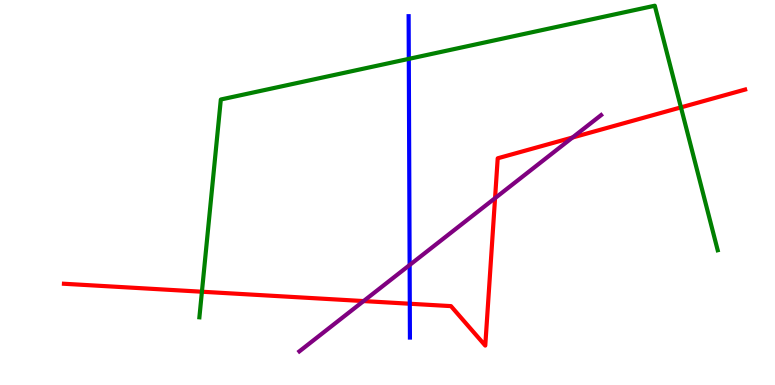[{'lines': ['blue', 'red'], 'intersections': [{'x': 5.29, 'y': 2.11}]}, {'lines': ['green', 'red'], 'intersections': [{'x': 2.61, 'y': 2.42}, {'x': 8.79, 'y': 7.21}]}, {'lines': ['purple', 'red'], 'intersections': [{'x': 4.69, 'y': 2.18}, {'x': 6.39, 'y': 4.85}, {'x': 7.39, 'y': 6.43}]}, {'lines': ['blue', 'green'], 'intersections': [{'x': 5.27, 'y': 8.47}]}, {'lines': ['blue', 'purple'], 'intersections': [{'x': 5.29, 'y': 3.12}]}, {'lines': ['green', 'purple'], 'intersections': []}]